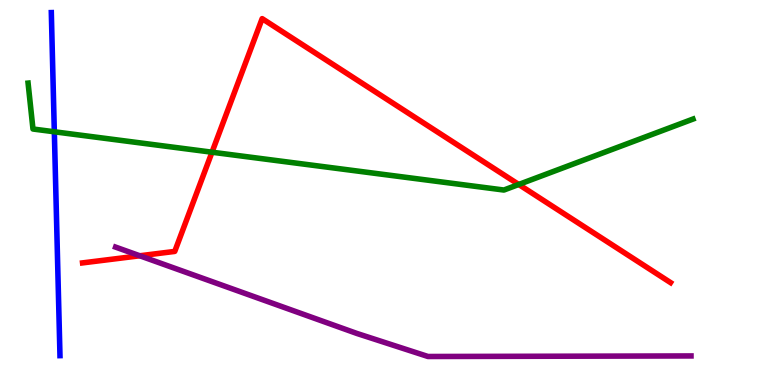[{'lines': ['blue', 'red'], 'intersections': []}, {'lines': ['green', 'red'], 'intersections': [{'x': 2.74, 'y': 6.05}, {'x': 6.69, 'y': 5.21}]}, {'lines': ['purple', 'red'], 'intersections': [{'x': 1.8, 'y': 3.36}]}, {'lines': ['blue', 'green'], 'intersections': [{'x': 0.701, 'y': 6.58}]}, {'lines': ['blue', 'purple'], 'intersections': []}, {'lines': ['green', 'purple'], 'intersections': []}]